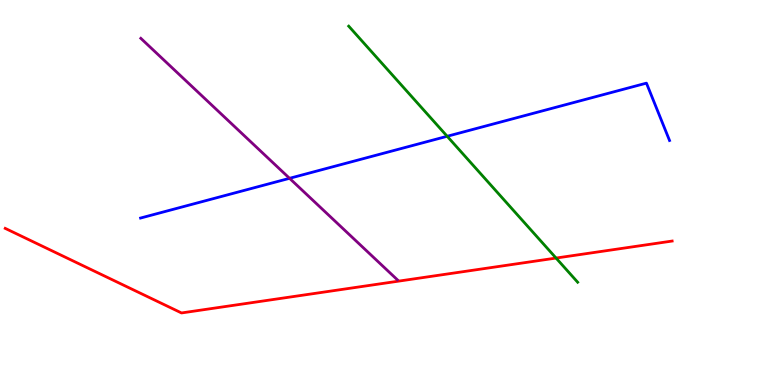[{'lines': ['blue', 'red'], 'intersections': []}, {'lines': ['green', 'red'], 'intersections': [{'x': 7.17, 'y': 3.3}]}, {'lines': ['purple', 'red'], 'intersections': []}, {'lines': ['blue', 'green'], 'intersections': [{'x': 5.77, 'y': 6.46}]}, {'lines': ['blue', 'purple'], 'intersections': [{'x': 3.74, 'y': 5.37}]}, {'lines': ['green', 'purple'], 'intersections': []}]